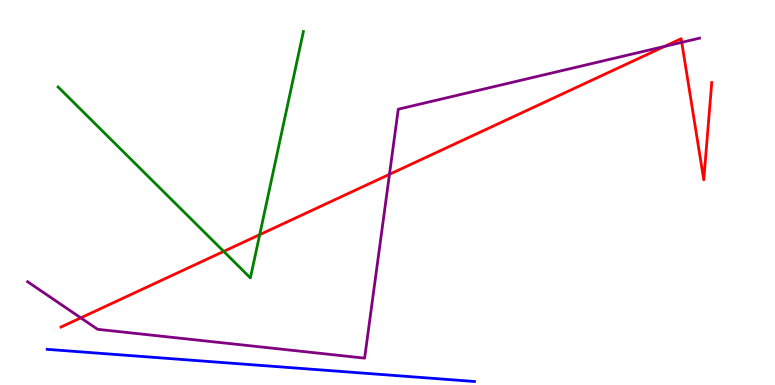[{'lines': ['blue', 'red'], 'intersections': []}, {'lines': ['green', 'red'], 'intersections': [{'x': 2.89, 'y': 3.47}, {'x': 3.35, 'y': 3.9}]}, {'lines': ['purple', 'red'], 'intersections': [{'x': 1.04, 'y': 1.74}, {'x': 5.03, 'y': 5.47}, {'x': 8.58, 'y': 8.8}, {'x': 8.8, 'y': 8.9}]}, {'lines': ['blue', 'green'], 'intersections': []}, {'lines': ['blue', 'purple'], 'intersections': []}, {'lines': ['green', 'purple'], 'intersections': []}]